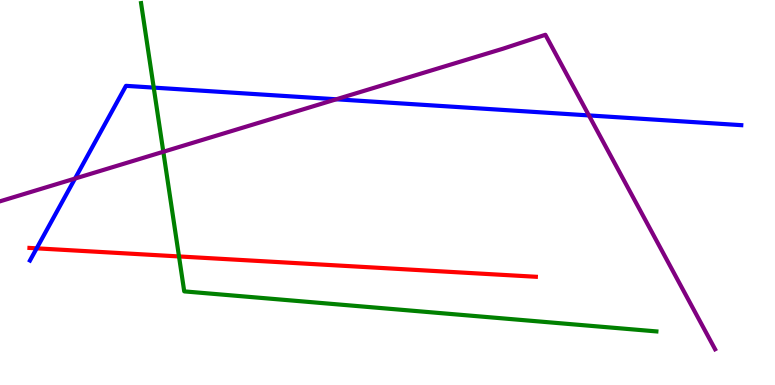[{'lines': ['blue', 'red'], 'intersections': [{'x': 0.473, 'y': 3.55}]}, {'lines': ['green', 'red'], 'intersections': [{'x': 2.31, 'y': 3.34}]}, {'lines': ['purple', 'red'], 'intersections': []}, {'lines': ['blue', 'green'], 'intersections': [{'x': 1.98, 'y': 7.72}]}, {'lines': ['blue', 'purple'], 'intersections': [{'x': 0.968, 'y': 5.36}, {'x': 4.34, 'y': 7.42}, {'x': 7.6, 'y': 7.0}]}, {'lines': ['green', 'purple'], 'intersections': [{'x': 2.11, 'y': 6.06}]}]